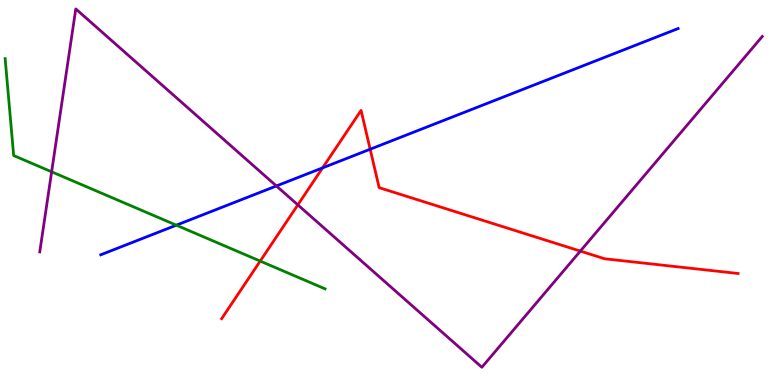[{'lines': ['blue', 'red'], 'intersections': [{'x': 4.16, 'y': 5.64}, {'x': 4.78, 'y': 6.12}]}, {'lines': ['green', 'red'], 'intersections': [{'x': 3.36, 'y': 3.22}]}, {'lines': ['purple', 'red'], 'intersections': [{'x': 3.84, 'y': 4.68}, {'x': 7.49, 'y': 3.48}]}, {'lines': ['blue', 'green'], 'intersections': [{'x': 2.28, 'y': 4.15}]}, {'lines': ['blue', 'purple'], 'intersections': [{'x': 3.57, 'y': 5.17}]}, {'lines': ['green', 'purple'], 'intersections': [{'x': 0.666, 'y': 5.54}]}]